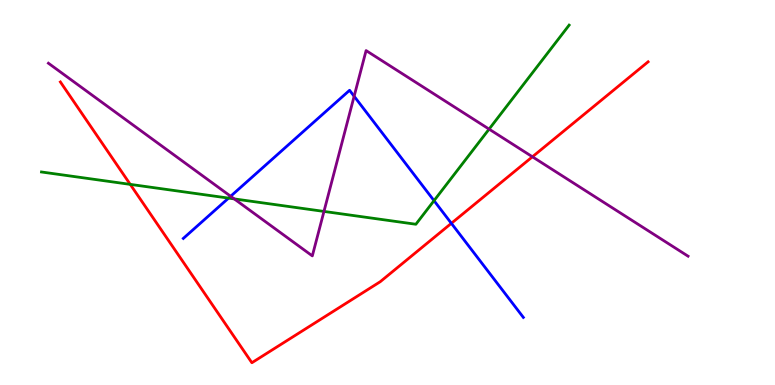[{'lines': ['blue', 'red'], 'intersections': [{'x': 5.82, 'y': 4.2}]}, {'lines': ['green', 'red'], 'intersections': [{'x': 1.68, 'y': 5.21}]}, {'lines': ['purple', 'red'], 'intersections': [{'x': 6.87, 'y': 5.93}]}, {'lines': ['blue', 'green'], 'intersections': [{'x': 2.95, 'y': 4.85}, {'x': 5.6, 'y': 4.79}]}, {'lines': ['blue', 'purple'], 'intersections': [{'x': 2.98, 'y': 4.9}, {'x': 4.57, 'y': 7.5}]}, {'lines': ['green', 'purple'], 'intersections': [{'x': 3.02, 'y': 4.83}, {'x': 4.18, 'y': 4.51}, {'x': 6.31, 'y': 6.65}]}]